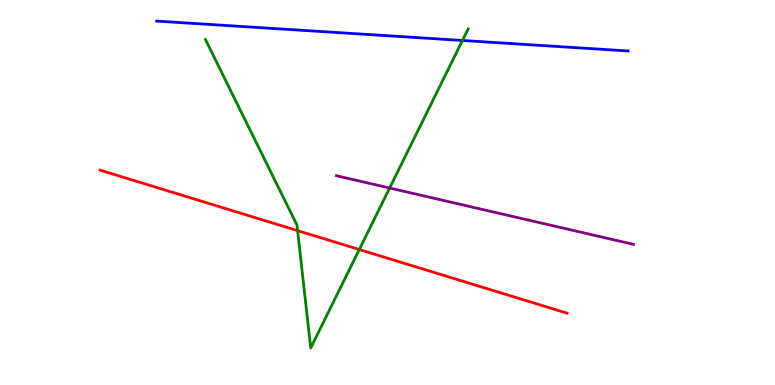[{'lines': ['blue', 'red'], 'intersections': []}, {'lines': ['green', 'red'], 'intersections': [{'x': 3.84, 'y': 4.01}, {'x': 4.64, 'y': 3.52}]}, {'lines': ['purple', 'red'], 'intersections': []}, {'lines': ['blue', 'green'], 'intersections': [{'x': 5.97, 'y': 8.95}]}, {'lines': ['blue', 'purple'], 'intersections': []}, {'lines': ['green', 'purple'], 'intersections': [{'x': 5.03, 'y': 5.12}]}]